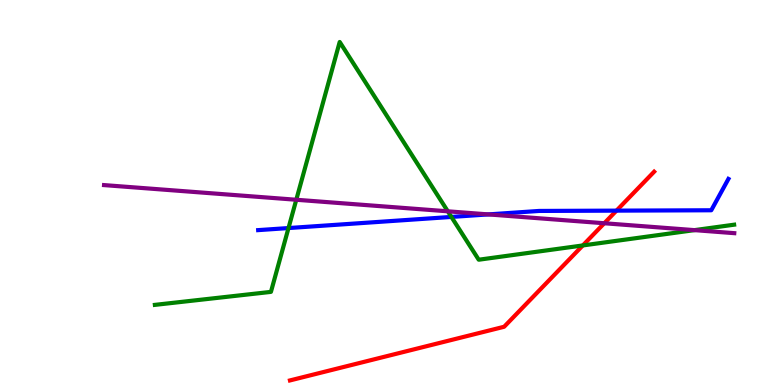[{'lines': ['blue', 'red'], 'intersections': [{'x': 7.95, 'y': 4.53}]}, {'lines': ['green', 'red'], 'intersections': [{'x': 7.52, 'y': 3.62}]}, {'lines': ['purple', 'red'], 'intersections': [{'x': 7.8, 'y': 4.2}]}, {'lines': ['blue', 'green'], 'intersections': [{'x': 3.72, 'y': 4.08}, {'x': 5.82, 'y': 4.37}]}, {'lines': ['blue', 'purple'], 'intersections': [{'x': 6.3, 'y': 4.43}]}, {'lines': ['green', 'purple'], 'intersections': [{'x': 3.82, 'y': 4.81}, {'x': 5.78, 'y': 4.51}, {'x': 8.96, 'y': 4.02}]}]